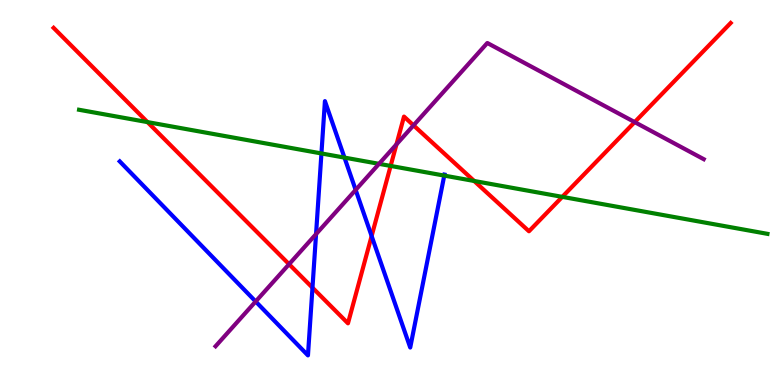[{'lines': ['blue', 'red'], 'intersections': [{'x': 4.03, 'y': 2.53}, {'x': 4.8, 'y': 3.87}]}, {'lines': ['green', 'red'], 'intersections': [{'x': 1.9, 'y': 6.83}, {'x': 5.04, 'y': 5.69}, {'x': 6.12, 'y': 5.3}, {'x': 7.26, 'y': 4.89}]}, {'lines': ['purple', 'red'], 'intersections': [{'x': 3.73, 'y': 3.14}, {'x': 5.12, 'y': 6.25}, {'x': 5.34, 'y': 6.74}, {'x': 8.19, 'y': 6.83}]}, {'lines': ['blue', 'green'], 'intersections': [{'x': 4.15, 'y': 6.01}, {'x': 4.44, 'y': 5.91}, {'x': 5.73, 'y': 5.44}]}, {'lines': ['blue', 'purple'], 'intersections': [{'x': 3.3, 'y': 2.17}, {'x': 4.08, 'y': 3.92}, {'x': 4.59, 'y': 5.07}]}, {'lines': ['green', 'purple'], 'intersections': [{'x': 4.89, 'y': 5.74}]}]